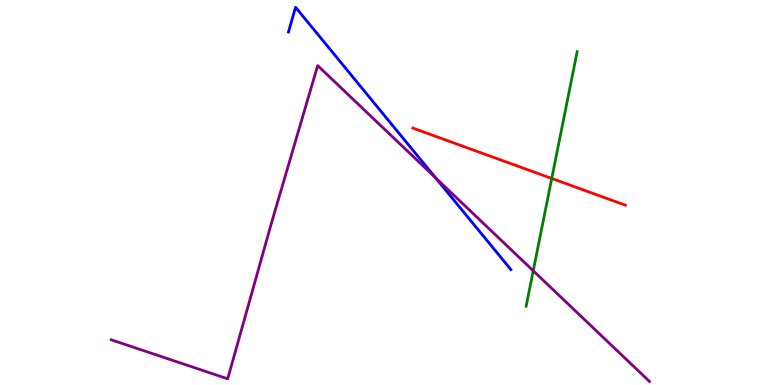[{'lines': ['blue', 'red'], 'intersections': []}, {'lines': ['green', 'red'], 'intersections': [{'x': 7.12, 'y': 5.36}]}, {'lines': ['purple', 'red'], 'intersections': []}, {'lines': ['blue', 'green'], 'intersections': []}, {'lines': ['blue', 'purple'], 'intersections': [{'x': 5.62, 'y': 5.38}]}, {'lines': ['green', 'purple'], 'intersections': [{'x': 6.88, 'y': 2.97}]}]